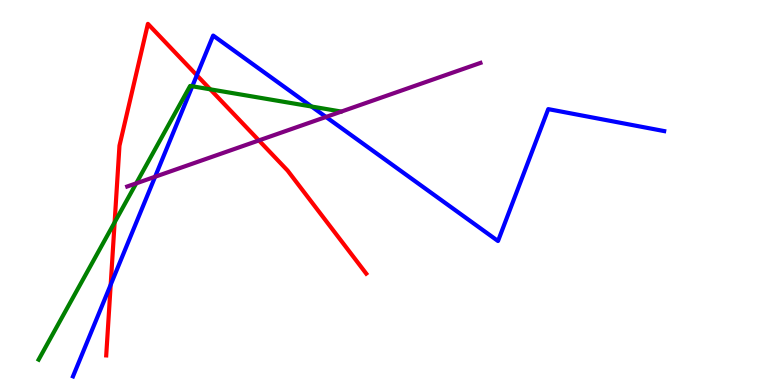[{'lines': ['blue', 'red'], 'intersections': [{'x': 1.43, 'y': 2.6}, {'x': 2.54, 'y': 8.05}]}, {'lines': ['green', 'red'], 'intersections': [{'x': 1.48, 'y': 4.22}, {'x': 2.71, 'y': 7.68}]}, {'lines': ['purple', 'red'], 'intersections': [{'x': 3.34, 'y': 6.35}]}, {'lines': ['blue', 'green'], 'intersections': [{'x': 2.48, 'y': 7.76}, {'x': 4.02, 'y': 7.23}]}, {'lines': ['blue', 'purple'], 'intersections': [{'x': 2.0, 'y': 5.41}, {'x': 4.21, 'y': 6.96}]}, {'lines': ['green', 'purple'], 'intersections': [{'x': 1.76, 'y': 5.24}]}]